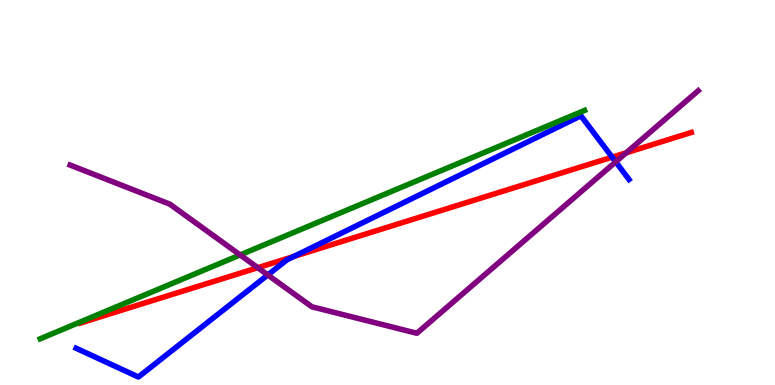[{'lines': ['blue', 'red'], 'intersections': [{'x': 3.79, 'y': 3.34}, {'x': 7.9, 'y': 5.92}]}, {'lines': ['green', 'red'], 'intersections': []}, {'lines': ['purple', 'red'], 'intersections': [{'x': 3.33, 'y': 3.05}, {'x': 8.08, 'y': 6.03}]}, {'lines': ['blue', 'green'], 'intersections': []}, {'lines': ['blue', 'purple'], 'intersections': [{'x': 3.46, 'y': 2.86}, {'x': 7.94, 'y': 5.8}]}, {'lines': ['green', 'purple'], 'intersections': [{'x': 3.1, 'y': 3.38}]}]